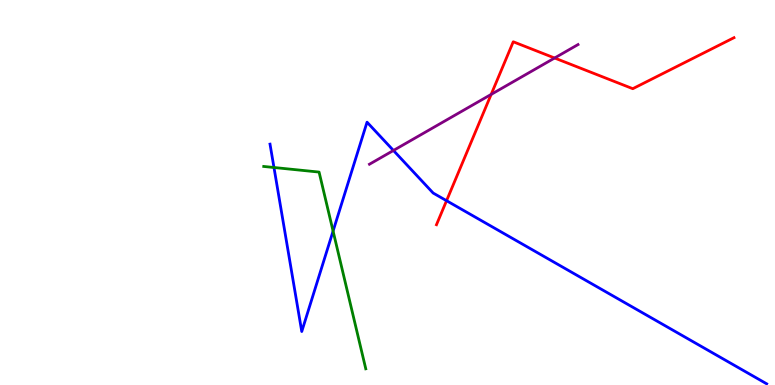[{'lines': ['blue', 'red'], 'intersections': [{'x': 5.76, 'y': 4.79}]}, {'lines': ['green', 'red'], 'intersections': []}, {'lines': ['purple', 'red'], 'intersections': [{'x': 6.34, 'y': 7.55}, {'x': 7.16, 'y': 8.49}]}, {'lines': ['blue', 'green'], 'intersections': [{'x': 3.54, 'y': 5.65}, {'x': 4.3, 'y': 4.0}]}, {'lines': ['blue', 'purple'], 'intersections': [{'x': 5.08, 'y': 6.09}]}, {'lines': ['green', 'purple'], 'intersections': []}]